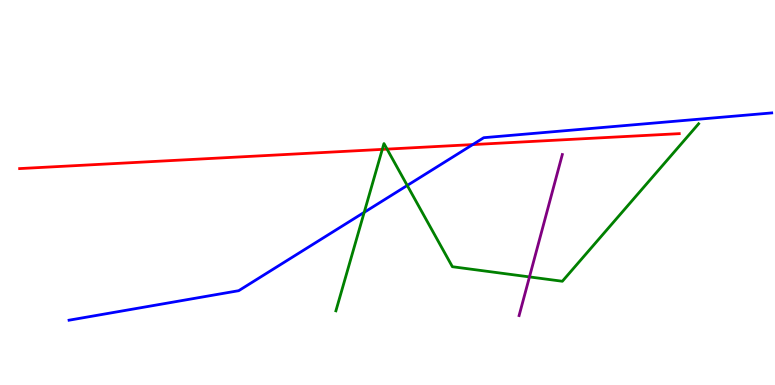[{'lines': ['blue', 'red'], 'intersections': [{'x': 6.1, 'y': 6.24}]}, {'lines': ['green', 'red'], 'intersections': [{'x': 4.93, 'y': 6.12}, {'x': 4.99, 'y': 6.13}]}, {'lines': ['purple', 'red'], 'intersections': []}, {'lines': ['blue', 'green'], 'intersections': [{'x': 4.7, 'y': 4.48}, {'x': 5.25, 'y': 5.18}]}, {'lines': ['blue', 'purple'], 'intersections': []}, {'lines': ['green', 'purple'], 'intersections': [{'x': 6.83, 'y': 2.81}]}]